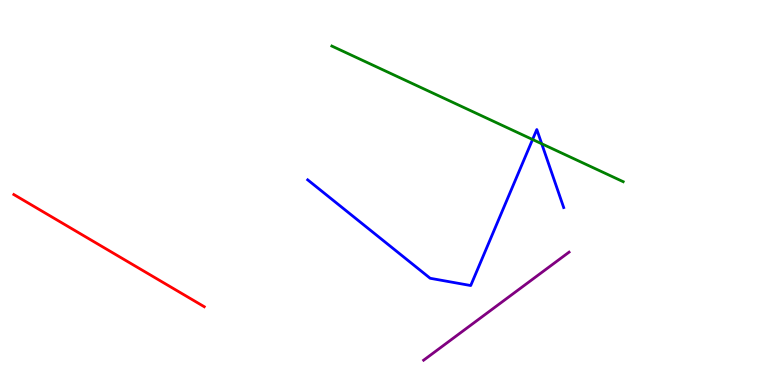[{'lines': ['blue', 'red'], 'intersections': []}, {'lines': ['green', 'red'], 'intersections': []}, {'lines': ['purple', 'red'], 'intersections': []}, {'lines': ['blue', 'green'], 'intersections': [{'x': 6.87, 'y': 6.38}, {'x': 6.99, 'y': 6.27}]}, {'lines': ['blue', 'purple'], 'intersections': []}, {'lines': ['green', 'purple'], 'intersections': []}]